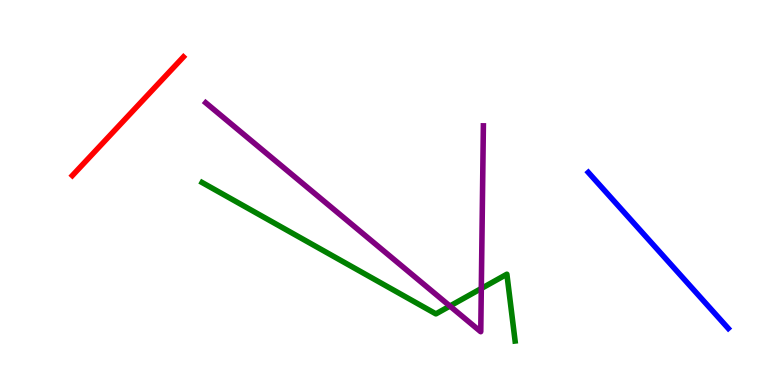[{'lines': ['blue', 'red'], 'intersections': []}, {'lines': ['green', 'red'], 'intersections': []}, {'lines': ['purple', 'red'], 'intersections': []}, {'lines': ['blue', 'green'], 'intersections': []}, {'lines': ['blue', 'purple'], 'intersections': []}, {'lines': ['green', 'purple'], 'intersections': [{'x': 5.81, 'y': 2.05}, {'x': 6.21, 'y': 2.51}]}]